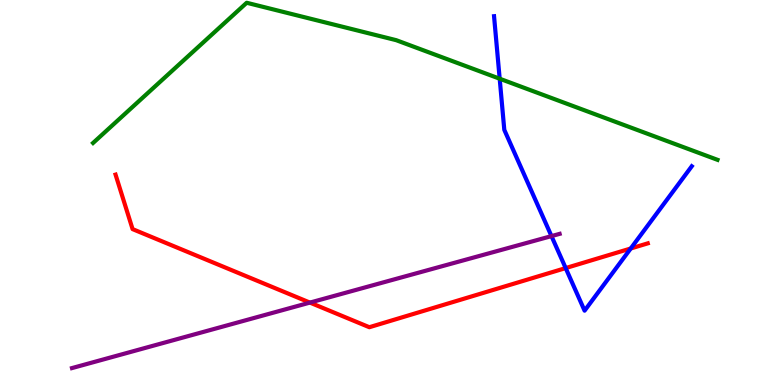[{'lines': ['blue', 'red'], 'intersections': [{'x': 7.3, 'y': 3.04}, {'x': 8.14, 'y': 3.55}]}, {'lines': ['green', 'red'], 'intersections': []}, {'lines': ['purple', 'red'], 'intersections': [{'x': 4.0, 'y': 2.14}]}, {'lines': ['blue', 'green'], 'intersections': [{'x': 6.45, 'y': 7.96}]}, {'lines': ['blue', 'purple'], 'intersections': [{'x': 7.12, 'y': 3.87}]}, {'lines': ['green', 'purple'], 'intersections': []}]